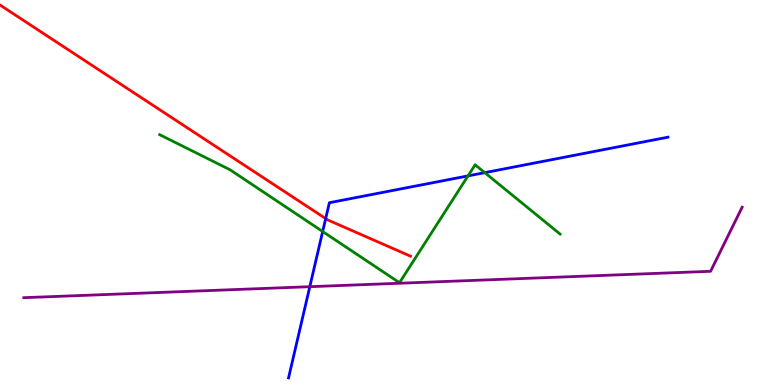[{'lines': ['blue', 'red'], 'intersections': [{'x': 4.2, 'y': 4.32}]}, {'lines': ['green', 'red'], 'intersections': []}, {'lines': ['purple', 'red'], 'intersections': []}, {'lines': ['blue', 'green'], 'intersections': [{'x': 4.16, 'y': 3.99}, {'x': 6.04, 'y': 5.43}, {'x': 6.26, 'y': 5.52}]}, {'lines': ['blue', 'purple'], 'intersections': [{'x': 4.0, 'y': 2.55}]}, {'lines': ['green', 'purple'], 'intersections': []}]